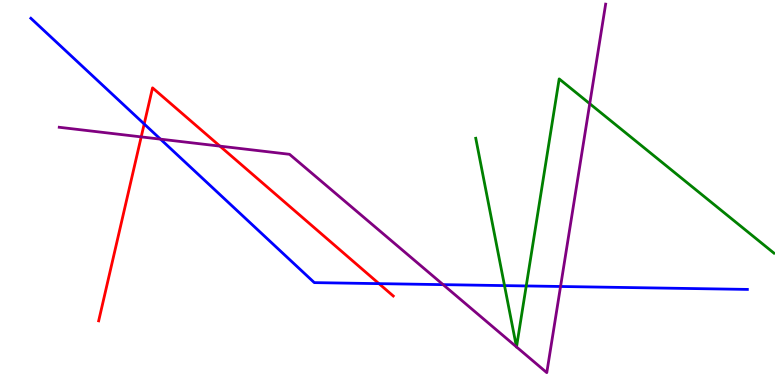[{'lines': ['blue', 'red'], 'intersections': [{'x': 1.86, 'y': 6.78}, {'x': 4.89, 'y': 2.63}]}, {'lines': ['green', 'red'], 'intersections': []}, {'lines': ['purple', 'red'], 'intersections': [{'x': 1.82, 'y': 6.44}, {'x': 2.84, 'y': 6.2}]}, {'lines': ['blue', 'green'], 'intersections': [{'x': 6.51, 'y': 2.58}, {'x': 6.79, 'y': 2.57}]}, {'lines': ['blue', 'purple'], 'intersections': [{'x': 2.07, 'y': 6.39}, {'x': 5.72, 'y': 2.61}, {'x': 7.23, 'y': 2.56}]}, {'lines': ['green', 'purple'], 'intersections': [{'x': 6.66, 'y': 0.989}, {'x': 6.66, 'y': 0.988}, {'x': 7.61, 'y': 7.31}]}]